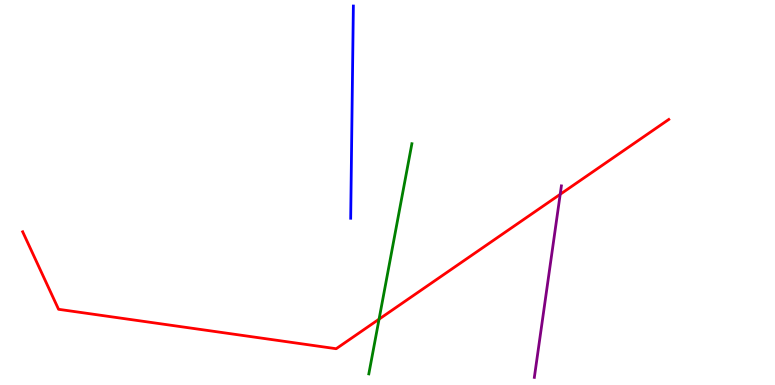[{'lines': ['blue', 'red'], 'intersections': []}, {'lines': ['green', 'red'], 'intersections': [{'x': 4.89, 'y': 1.71}]}, {'lines': ['purple', 'red'], 'intersections': [{'x': 7.23, 'y': 4.95}]}, {'lines': ['blue', 'green'], 'intersections': []}, {'lines': ['blue', 'purple'], 'intersections': []}, {'lines': ['green', 'purple'], 'intersections': []}]